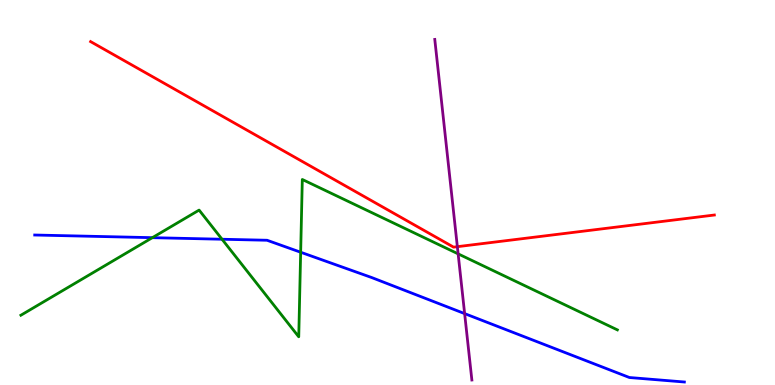[{'lines': ['blue', 'red'], 'intersections': []}, {'lines': ['green', 'red'], 'intersections': []}, {'lines': ['purple', 'red'], 'intersections': [{'x': 5.9, 'y': 3.59}]}, {'lines': ['blue', 'green'], 'intersections': [{'x': 1.97, 'y': 3.83}, {'x': 2.86, 'y': 3.79}, {'x': 3.88, 'y': 3.45}]}, {'lines': ['blue', 'purple'], 'intersections': [{'x': 6.0, 'y': 1.85}]}, {'lines': ['green', 'purple'], 'intersections': [{'x': 5.91, 'y': 3.41}]}]